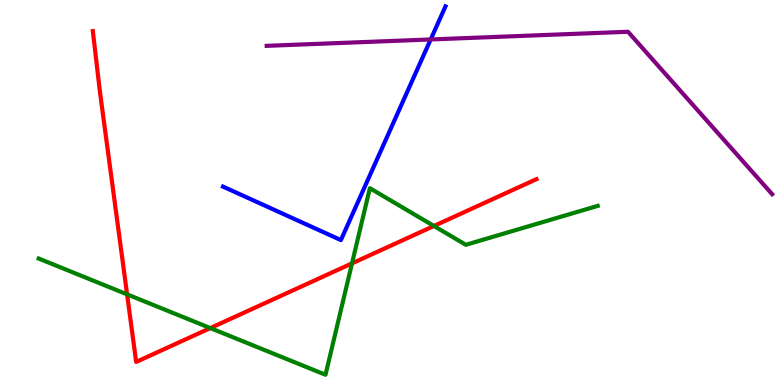[{'lines': ['blue', 'red'], 'intersections': []}, {'lines': ['green', 'red'], 'intersections': [{'x': 1.64, 'y': 2.35}, {'x': 2.71, 'y': 1.48}, {'x': 4.54, 'y': 3.16}, {'x': 5.6, 'y': 4.13}]}, {'lines': ['purple', 'red'], 'intersections': []}, {'lines': ['blue', 'green'], 'intersections': []}, {'lines': ['blue', 'purple'], 'intersections': [{'x': 5.56, 'y': 8.98}]}, {'lines': ['green', 'purple'], 'intersections': []}]